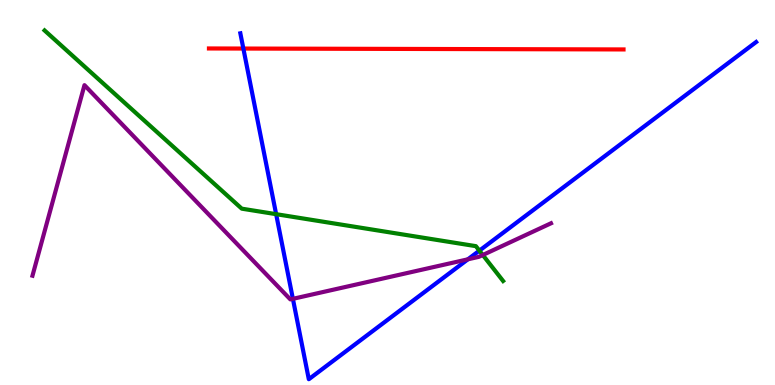[{'lines': ['blue', 'red'], 'intersections': [{'x': 3.14, 'y': 8.74}]}, {'lines': ['green', 'red'], 'intersections': []}, {'lines': ['purple', 'red'], 'intersections': []}, {'lines': ['blue', 'green'], 'intersections': [{'x': 3.56, 'y': 4.44}, {'x': 6.19, 'y': 3.49}]}, {'lines': ['blue', 'purple'], 'intersections': [{'x': 3.78, 'y': 2.24}, {'x': 6.04, 'y': 3.26}]}, {'lines': ['green', 'purple'], 'intersections': [{'x': 6.23, 'y': 3.38}]}]